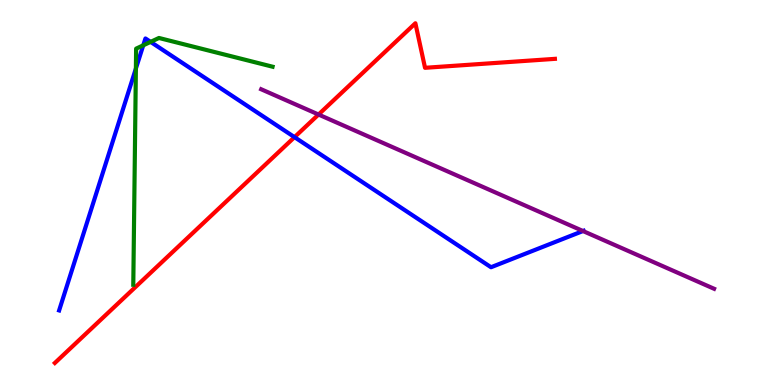[{'lines': ['blue', 'red'], 'intersections': [{'x': 3.8, 'y': 6.44}]}, {'lines': ['green', 'red'], 'intersections': []}, {'lines': ['purple', 'red'], 'intersections': [{'x': 4.11, 'y': 7.03}]}, {'lines': ['blue', 'green'], 'intersections': [{'x': 1.75, 'y': 8.22}, {'x': 1.85, 'y': 8.82}, {'x': 1.94, 'y': 8.91}]}, {'lines': ['blue', 'purple'], 'intersections': [{'x': 7.52, 'y': 4.0}]}, {'lines': ['green', 'purple'], 'intersections': []}]